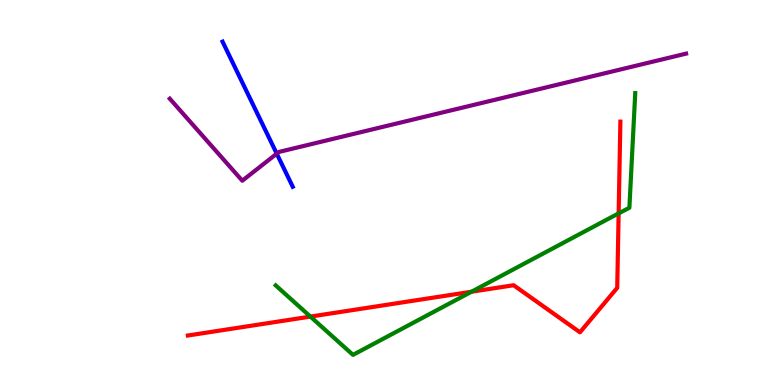[{'lines': ['blue', 'red'], 'intersections': []}, {'lines': ['green', 'red'], 'intersections': [{'x': 4.01, 'y': 1.78}, {'x': 6.08, 'y': 2.42}, {'x': 7.98, 'y': 4.46}]}, {'lines': ['purple', 'red'], 'intersections': []}, {'lines': ['blue', 'green'], 'intersections': []}, {'lines': ['blue', 'purple'], 'intersections': [{'x': 3.57, 'y': 6.01}]}, {'lines': ['green', 'purple'], 'intersections': []}]